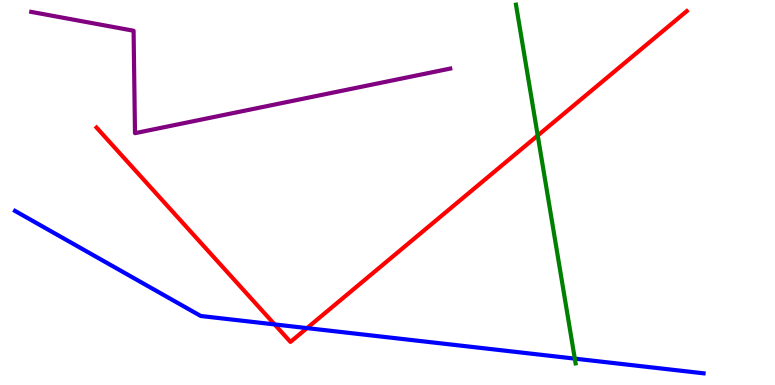[{'lines': ['blue', 'red'], 'intersections': [{'x': 3.54, 'y': 1.57}, {'x': 3.96, 'y': 1.48}]}, {'lines': ['green', 'red'], 'intersections': [{'x': 6.94, 'y': 6.48}]}, {'lines': ['purple', 'red'], 'intersections': []}, {'lines': ['blue', 'green'], 'intersections': [{'x': 7.42, 'y': 0.685}]}, {'lines': ['blue', 'purple'], 'intersections': []}, {'lines': ['green', 'purple'], 'intersections': []}]